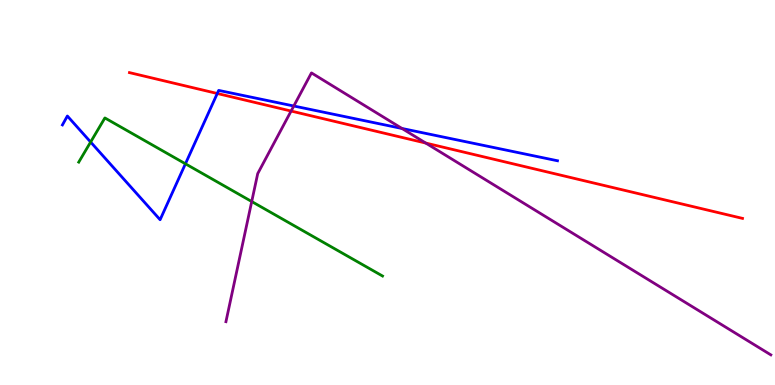[{'lines': ['blue', 'red'], 'intersections': [{'x': 2.8, 'y': 7.57}]}, {'lines': ['green', 'red'], 'intersections': []}, {'lines': ['purple', 'red'], 'intersections': [{'x': 3.76, 'y': 7.12}, {'x': 5.49, 'y': 6.28}]}, {'lines': ['blue', 'green'], 'intersections': [{'x': 1.17, 'y': 6.31}, {'x': 2.39, 'y': 5.75}]}, {'lines': ['blue', 'purple'], 'intersections': [{'x': 3.79, 'y': 7.25}, {'x': 5.19, 'y': 6.66}]}, {'lines': ['green', 'purple'], 'intersections': [{'x': 3.25, 'y': 4.77}]}]